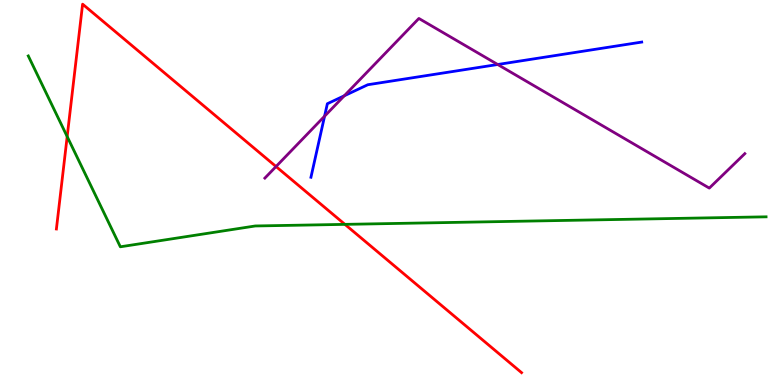[{'lines': ['blue', 'red'], 'intersections': []}, {'lines': ['green', 'red'], 'intersections': [{'x': 0.867, 'y': 6.45}, {'x': 4.45, 'y': 4.17}]}, {'lines': ['purple', 'red'], 'intersections': [{'x': 3.56, 'y': 5.67}]}, {'lines': ['blue', 'green'], 'intersections': []}, {'lines': ['blue', 'purple'], 'intersections': [{'x': 4.19, 'y': 6.98}, {'x': 4.44, 'y': 7.51}, {'x': 6.42, 'y': 8.32}]}, {'lines': ['green', 'purple'], 'intersections': []}]